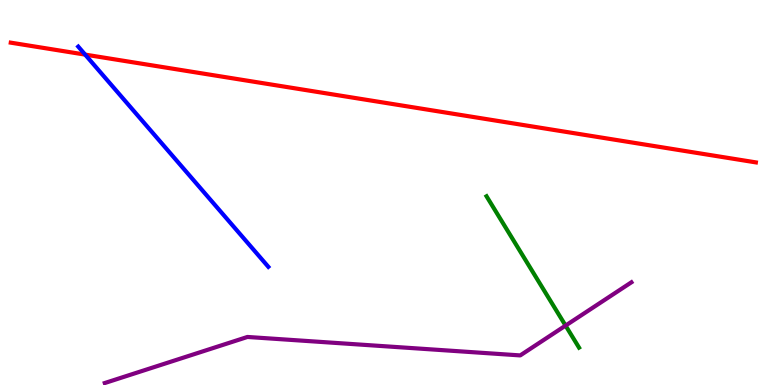[{'lines': ['blue', 'red'], 'intersections': [{'x': 1.1, 'y': 8.58}]}, {'lines': ['green', 'red'], 'intersections': []}, {'lines': ['purple', 'red'], 'intersections': []}, {'lines': ['blue', 'green'], 'intersections': []}, {'lines': ['blue', 'purple'], 'intersections': []}, {'lines': ['green', 'purple'], 'intersections': [{'x': 7.3, 'y': 1.54}]}]